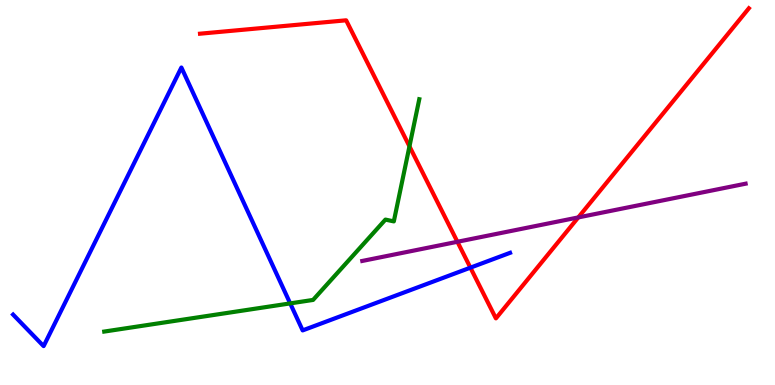[{'lines': ['blue', 'red'], 'intersections': [{'x': 6.07, 'y': 3.05}]}, {'lines': ['green', 'red'], 'intersections': [{'x': 5.28, 'y': 6.2}]}, {'lines': ['purple', 'red'], 'intersections': [{'x': 5.9, 'y': 3.72}, {'x': 7.46, 'y': 4.35}]}, {'lines': ['blue', 'green'], 'intersections': [{'x': 3.74, 'y': 2.12}]}, {'lines': ['blue', 'purple'], 'intersections': []}, {'lines': ['green', 'purple'], 'intersections': []}]